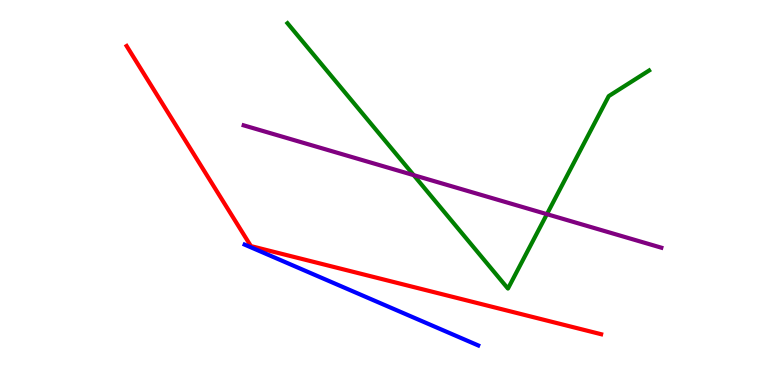[{'lines': ['blue', 'red'], 'intersections': []}, {'lines': ['green', 'red'], 'intersections': []}, {'lines': ['purple', 'red'], 'intersections': []}, {'lines': ['blue', 'green'], 'intersections': []}, {'lines': ['blue', 'purple'], 'intersections': []}, {'lines': ['green', 'purple'], 'intersections': [{'x': 5.34, 'y': 5.45}, {'x': 7.06, 'y': 4.44}]}]